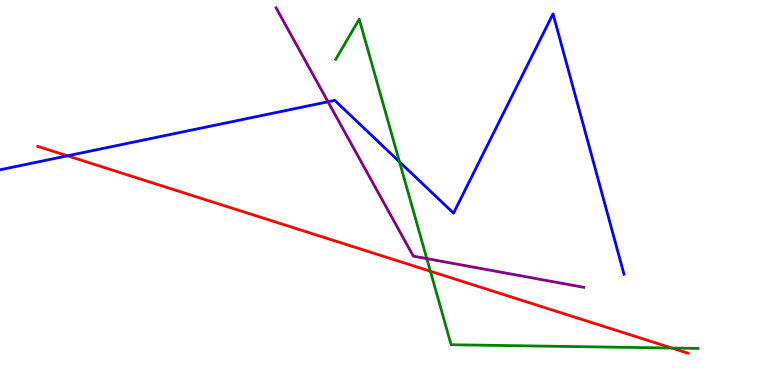[{'lines': ['blue', 'red'], 'intersections': [{'x': 0.87, 'y': 5.95}]}, {'lines': ['green', 'red'], 'intersections': [{'x': 5.55, 'y': 2.95}, {'x': 8.67, 'y': 0.96}]}, {'lines': ['purple', 'red'], 'intersections': []}, {'lines': ['blue', 'green'], 'intersections': [{'x': 5.15, 'y': 5.8}]}, {'lines': ['blue', 'purple'], 'intersections': [{'x': 4.23, 'y': 7.36}]}, {'lines': ['green', 'purple'], 'intersections': [{'x': 5.51, 'y': 3.28}]}]